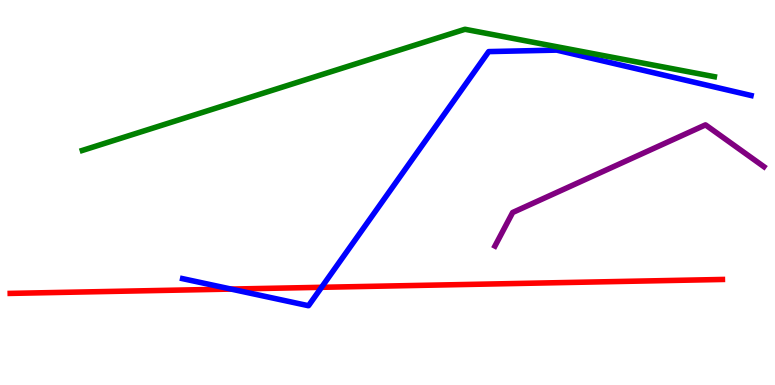[{'lines': ['blue', 'red'], 'intersections': [{'x': 2.98, 'y': 2.49}, {'x': 4.15, 'y': 2.54}]}, {'lines': ['green', 'red'], 'intersections': []}, {'lines': ['purple', 'red'], 'intersections': []}, {'lines': ['blue', 'green'], 'intersections': []}, {'lines': ['blue', 'purple'], 'intersections': []}, {'lines': ['green', 'purple'], 'intersections': []}]